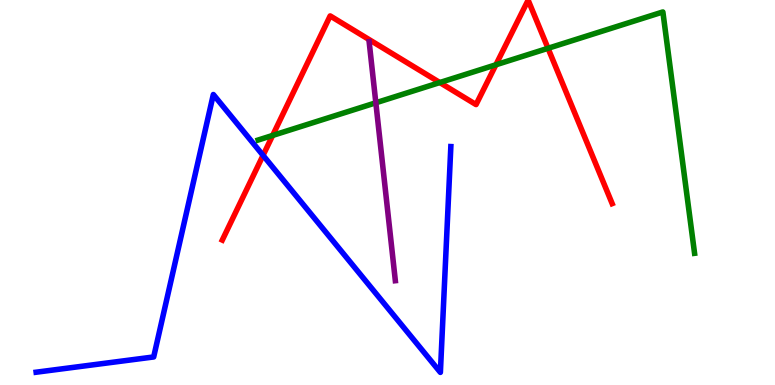[{'lines': ['blue', 'red'], 'intersections': [{'x': 3.39, 'y': 5.96}]}, {'lines': ['green', 'red'], 'intersections': [{'x': 3.52, 'y': 6.48}, {'x': 5.67, 'y': 7.86}, {'x': 6.4, 'y': 8.32}, {'x': 7.07, 'y': 8.75}]}, {'lines': ['purple', 'red'], 'intersections': []}, {'lines': ['blue', 'green'], 'intersections': []}, {'lines': ['blue', 'purple'], 'intersections': []}, {'lines': ['green', 'purple'], 'intersections': [{'x': 4.85, 'y': 7.33}]}]